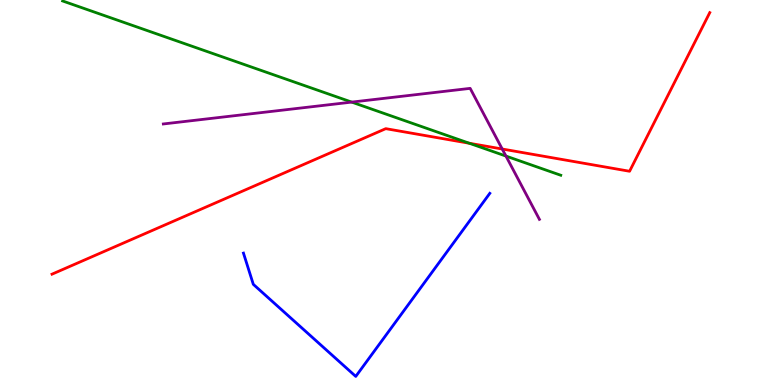[{'lines': ['blue', 'red'], 'intersections': []}, {'lines': ['green', 'red'], 'intersections': [{'x': 6.06, 'y': 6.28}]}, {'lines': ['purple', 'red'], 'intersections': [{'x': 6.48, 'y': 6.13}]}, {'lines': ['blue', 'green'], 'intersections': []}, {'lines': ['blue', 'purple'], 'intersections': []}, {'lines': ['green', 'purple'], 'intersections': [{'x': 4.54, 'y': 7.35}, {'x': 6.53, 'y': 5.95}]}]